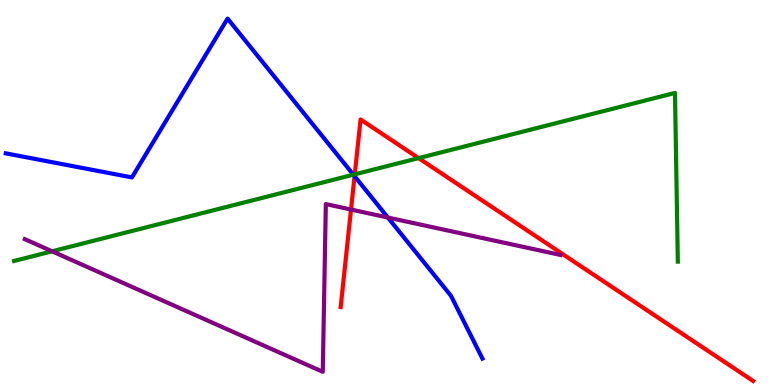[{'lines': ['blue', 'red'], 'intersections': [{'x': 4.57, 'y': 5.42}]}, {'lines': ['green', 'red'], 'intersections': [{'x': 4.58, 'y': 5.47}, {'x': 5.4, 'y': 5.89}]}, {'lines': ['purple', 'red'], 'intersections': [{'x': 4.53, 'y': 4.56}]}, {'lines': ['blue', 'green'], 'intersections': [{'x': 4.56, 'y': 5.46}]}, {'lines': ['blue', 'purple'], 'intersections': [{'x': 5.0, 'y': 4.35}]}, {'lines': ['green', 'purple'], 'intersections': [{'x': 0.672, 'y': 3.47}]}]